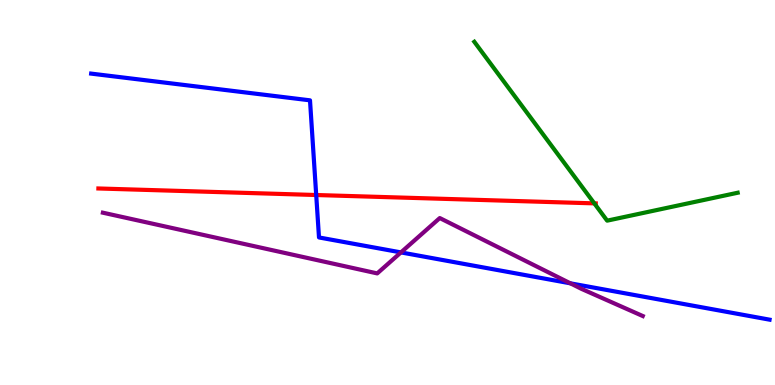[{'lines': ['blue', 'red'], 'intersections': [{'x': 4.08, 'y': 4.93}]}, {'lines': ['green', 'red'], 'intersections': [{'x': 7.67, 'y': 4.72}]}, {'lines': ['purple', 'red'], 'intersections': []}, {'lines': ['blue', 'green'], 'intersections': []}, {'lines': ['blue', 'purple'], 'intersections': [{'x': 5.17, 'y': 3.44}, {'x': 7.36, 'y': 2.64}]}, {'lines': ['green', 'purple'], 'intersections': []}]